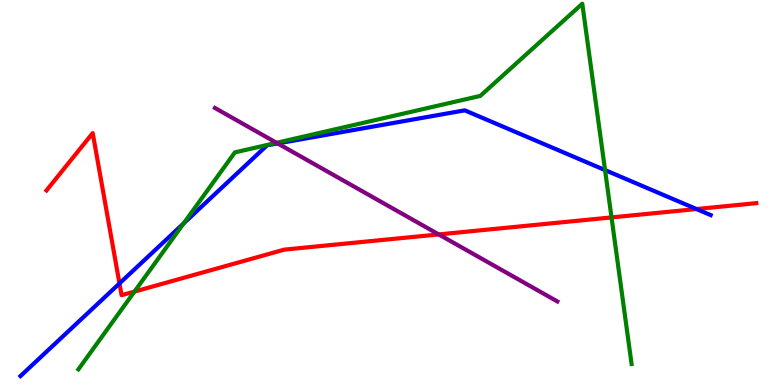[{'lines': ['blue', 'red'], 'intersections': [{'x': 1.54, 'y': 2.64}, {'x': 8.99, 'y': 4.57}]}, {'lines': ['green', 'red'], 'intersections': [{'x': 1.74, 'y': 2.43}, {'x': 7.89, 'y': 4.35}]}, {'lines': ['purple', 'red'], 'intersections': [{'x': 5.66, 'y': 3.91}]}, {'lines': ['blue', 'green'], 'intersections': [{'x': 2.37, 'y': 4.2}, {'x': 7.81, 'y': 5.58}]}, {'lines': ['blue', 'purple'], 'intersections': [{'x': 3.58, 'y': 6.27}]}, {'lines': ['green', 'purple'], 'intersections': [{'x': 3.57, 'y': 6.29}]}]